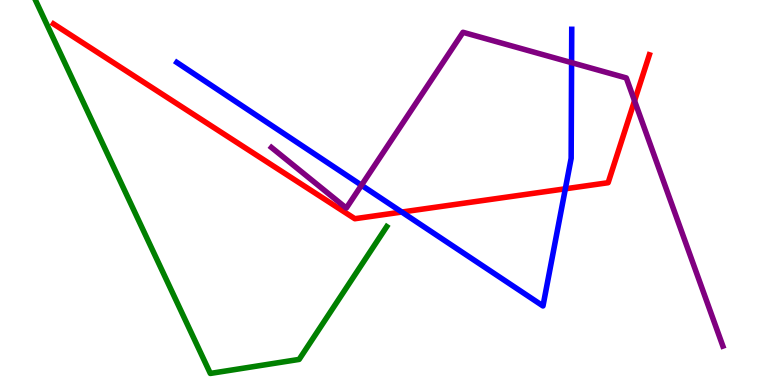[{'lines': ['blue', 'red'], 'intersections': [{'x': 5.18, 'y': 4.49}, {'x': 7.29, 'y': 5.1}]}, {'lines': ['green', 'red'], 'intersections': []}, {'lines': ['purple', 'red'], 'intersections': [{'x': 8.19, 'y': 7.38}]}, {'lines': ['blue', 'green'], 'intersections': []}, {'lines': ['blue', 'purple'], 'intersections': [{'x': 4.66, 'y': 5.19}, {'x': 7.38, 'y': 8.37}]}, {'lines': ['green', 'purple'], 'intersections': []}]